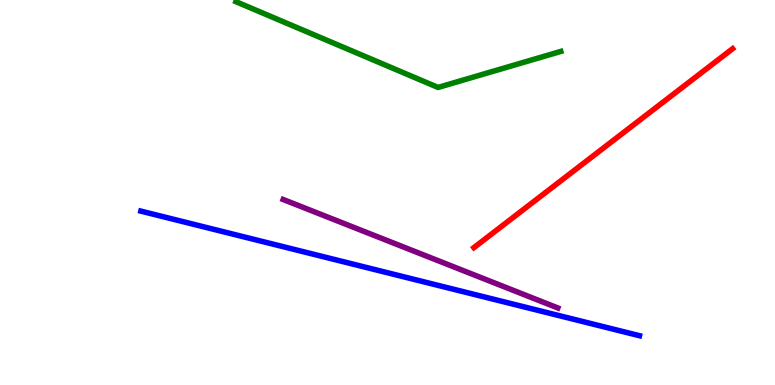[{'lines': ['blue', 'red'], 'intersections': []}, {'lines': ['green', 'red'], 'intersections': []}, {'lines': ['purple', 'red'], 'intersections': []}, {'lines': ['blue', 'green'], 'intersections': []}, {'lines': ['blue', 'purple'], 'intersections': []}, {'lines': ['green', 'purple'], 'intersections': []}]